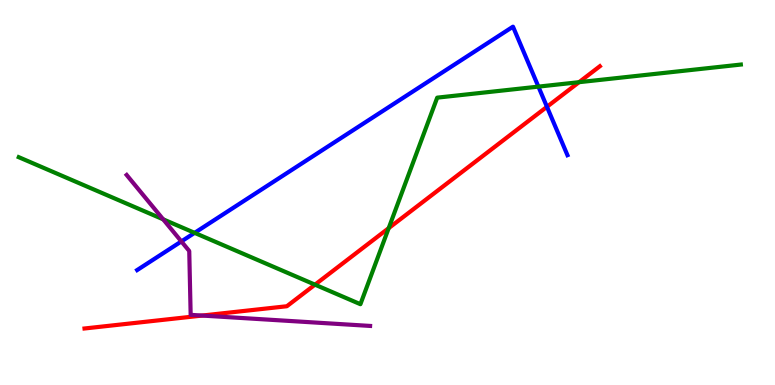[{'lines': ['blue', 'red'], 'intersections': [{'x': 7.06, 'y': 7.23}]}, {'lines': ['green', 'red'], 'intersections': [{'x': 4.06, 'y': 2.61}, {'x': 5.02, 'y': 4.07}, {'x': 7.47, 'y': 7.87}]}, {'lines': ['purple', 'red'], 'intersections': [{'x': 2.61, 'y': 1.8}]}, {'lines': ['blue', 'green'], 'intersections': [{'x': 2.51, 'y': 3.95}, {'x': 6.95, 'y': 7.75}]}, {'lines': ['blue', 'purple'], 'intersections': [{'x': 2.34, 'y': 3.73}]}, {'lines': ['green', 'purple'], 'intersections': [{'x': 2.11, 'y': 4.3}]}]